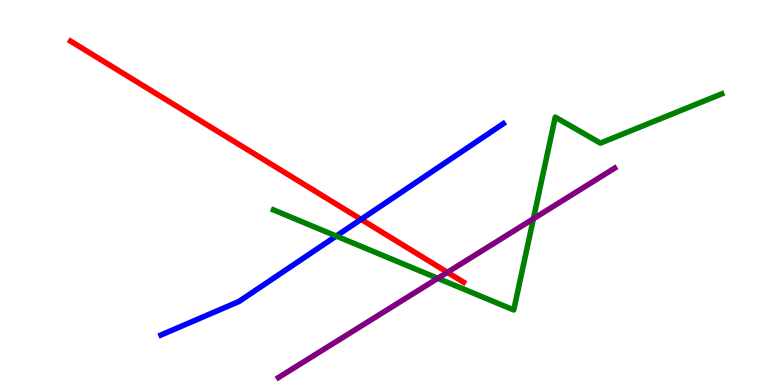[{'lines': ['blue', 'red'], 'intersections': [{'x': 4.66, 'y': 4.3}]}, {'lines': ['green', 'red'], 'intersections': []}, {'lines': ['purple', 'red'], 'intersections': [{'x': 5.77, 'y': 2.93}]}, {'lines': ['blue', 'green'], 'intersections': [{'x': 4.34, 'y': 3.87}]}, {'lines': ['blue', 'purple'], 'intersections': []}, {'lines': ['green', 'purple'], 'intersections': [{'x': 5.65, 'y': 2.77}, {'x': 6.88, 'y': 4.32}]}]